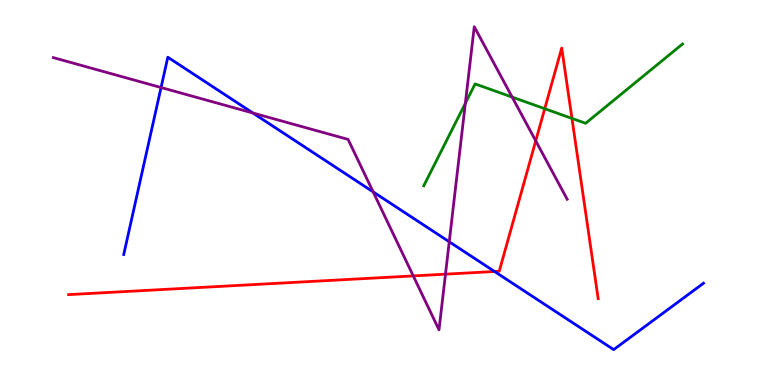[{'lines': ['blue', 'red'], 'intersections': [{'x': 6.38, 'y': 2.95}]}, {'lines': ['green', 'red'], 'intersections': [{'x': 7.03, 'y': 7.18}, {'x': 7.38, 'y': 6.92}]}, {'lines': ['purple', 'red'], 'intersections': [{'x': 5.33, 'y': 2.83}, {'x': 5.75, 'y': 2.88}, {'x': 6.91, 'y': 6.34}]}, {'lines': ['blue', 'green'], 'intersections': []}, {'lines': ['blue', 'purple'], 'intersections': [{'x': 2.08, 'y': 7.73}, {'x': 3.26, 'y': 7.07}, {'x': 4.81, 'y': 5.02}, {'x': 5.8, 'y': 3.72}]}, {'lines': ['green', 'purple'], 'intersections': [{'x': 6.0, 'y': 7.32}, {'x': 6.61, 'y': 7.48}]}]